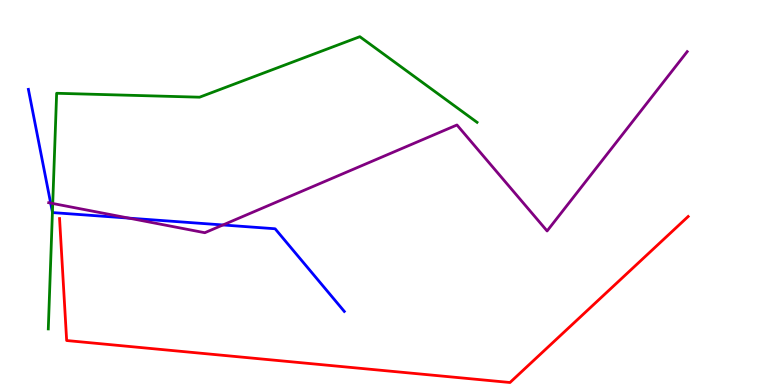[{'lines': ['blue', 'red'], 'intersections': []}, {'lines': ['green', 'red'], 'intersections': []}, {'lines': ['purple', 'red'], 'intersections': []}, {'lines': ['blue', 'green'], 'intersections': [{'x': 0.676, 'y': 4.49}]}, {'lines': ['blue', 'purple'], 'intersections': [{'x': 0.654, 'y': 4.72}, {'x': 1.66, 'y': 4.33}, {'x': 2.88, 'y': 4.16}]}, {'lines': ['green', 'purple'], 'intersections': [{'x': 0.68, 'y': 4.71}]}]